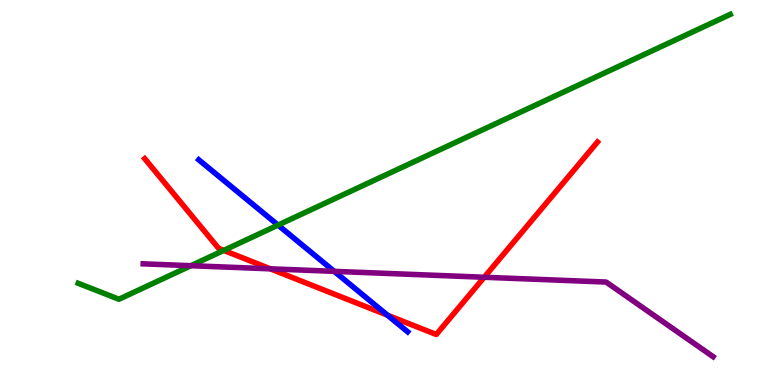[{'lines': ['blue', 'red'], 'intersections': [{'x': 5.0, 'y': 1.81}]}, {'lines': ['green', 'red'], 'intersections': [{'x': 2.89, 'y': 3.5}]}, {'lines': ['purple', 'red'], 'intersections': [{'x': 3.49, 'y': 3.02}, {'x': 6.25, 'y': 2.8}]}, {'lines': ['blue', 'green'], 'intersections': [{'x': 3.59, 'y': 4.15}]}, {'lines': ['blue', 'purple'], 'intersections': [{'x': 4.31, 'y': 2.95}]}, {'lines': ['green', 'purple'], 'intersections': [{'x': 2.46, 'y': 3.1}]}]